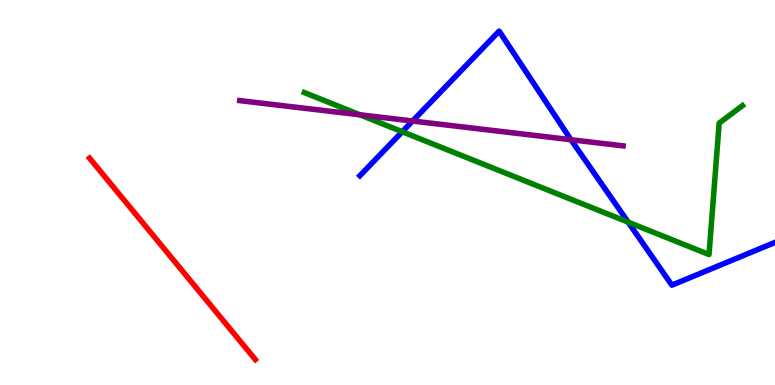[{'lines': ['blue', 'red'], 'intersections': []}, {'lines': ['green', 'red'], 'intersections': []}, {'lines': ['purple', 'red'], 'intersections': []}, {'lines': ['blue', 'green'], 'intersections': [{'x': 5.19, 'y': 6.58}, {'x': 8.11, 'y': 4.23}]}, {'lines': ['blue', 'purple'], 'intersections': [{'x': 5.32, 'y': 6.86}, {'x': 7.37, 'y': 6.37}]}, {'lines': ['green', 'purple'], 'intersections': [{'x': 4.64, 'y': 7.02}]}]